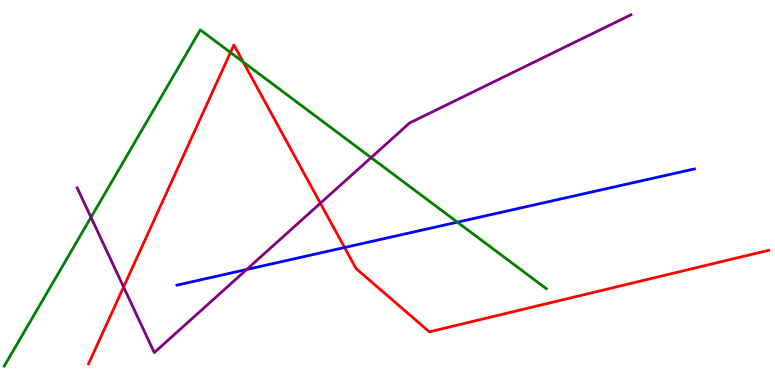[{'lines': ['blue', 'red'], 'intersections': [{'x': 4.45, 'y': 3.57}]}, {'lines': ['green', 'red'], 'intersections': [{'x': 2.97, 'y': 8.64}, {'x': 3.14, 'y': 8.39}]}, {'lines': ['purple', 'red'], 'intersections': [{'x': 1.59, 'y': 2.55}, {'x': 4.13, 'y': 4.72}]}, {'lines': ['blue', 'green'], 'intersections': [{'x': 5.9, 'y': 4.23}]}, {'lines': ['blue', 'purple'], 'intersections': [{'x': 3.18, 'y': 3.0}]}, {'lines': ['green', 'purple'], 'intersections': [{'x': 1.17, 'y': 4.35}, {'x': 4.79, 'y': 5.91}]}]